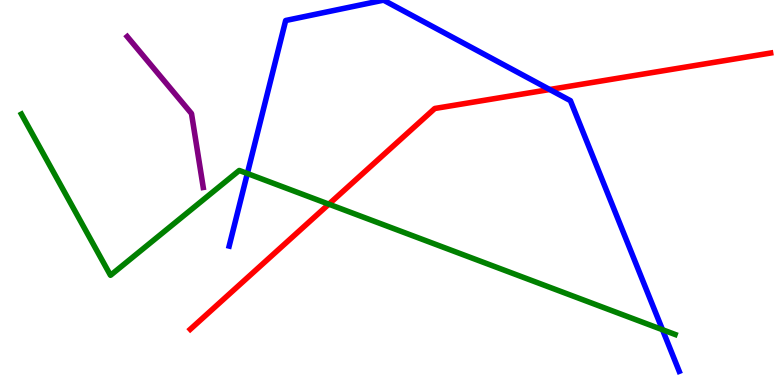[{'lines': ['blue', 'red'], 'intersections': [{'x': 7.09, 'y': 7.67}]}, {'lines': ['green', 'red'], 'intersections': [{'x': 4.24, 'y': 4.7}]}, {'lines': ['purple', 'red'], 'intersections': []}, {'lines': ['blue', 'green'], 'intersections': [{'x': 3.19, 'y': 5.49}, {'x': 8.55, 'y': 1.44}]}, {'lines': ['blue', 'purple'], 'intersections': []}, {'lines': ['green', 'purple'], 'intersections': []}]